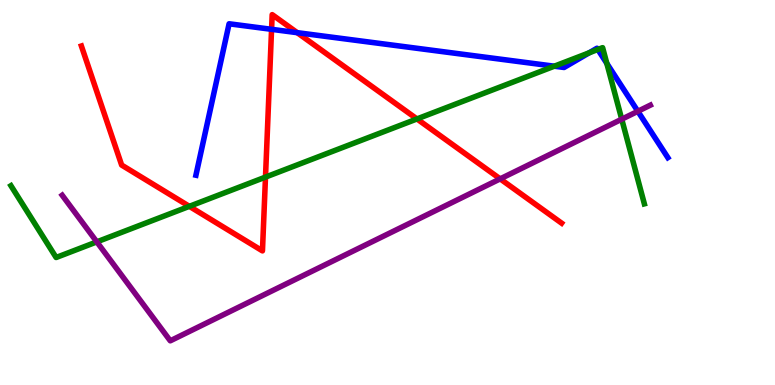[{'lines': ['blue', 'red'], 'intersections': [{'x': 3.5, 'y': 9.24}, {'x': 3.84, 'y': 9.15}]}, {'lines': ['green', 'red'], 'intersections': [{'x': 2.44, 'y': 4.64}, {'x': 3.43, 'y': 5.4}, {'x': 5.38, 'y': 6.91}]}, {'lines': ['purple', 'red'], 'intersections': [{'x': 6.45, 'y': 5.35}]}, {'lines': ['blue', 'green'], 'intersections': [{'x': 7.15, 'y': 8.28}, {'x': 7.6, 'y': 8.63}, {'x': 7.71, 'y': 8.71}, {'x': 7.83, 'y': 8.35}]}, {'lines': ['blue', 'purple'], 'intersections': [{'x': 8.23, 'y': 7.11}]}, {'lines': ['green', 'purple'], 'intersections': [{'x': 1.25, 'y': 3.72}, {'x': 8.02, 'y': 6.9}]}]